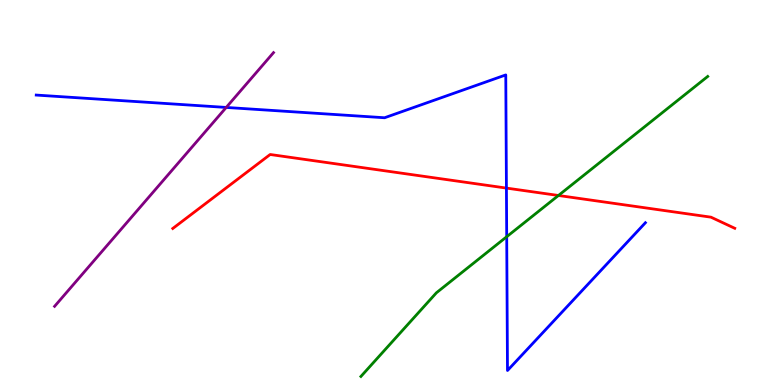[{'lines': ['blue', 'red'], 'intersections': [{'x': 6.53, 'y': 5.11}]}, {'lines': ['green', 'red'], 'intersections': [{'x': 7.21, 'y': 4.92}]}, {'lines': ['purple', 'red'], 'intersections': []}, {'lines': ['blue', 'green'], 'intersections': [{'x': 6.54, 'y': 3.85}]}, {'lines': ['blue', 'purple'], 'intersections': [{'x': 2.92, 'y': 7.21}]}, {'lines': ['green', 'purple'], 'intersections': []}]